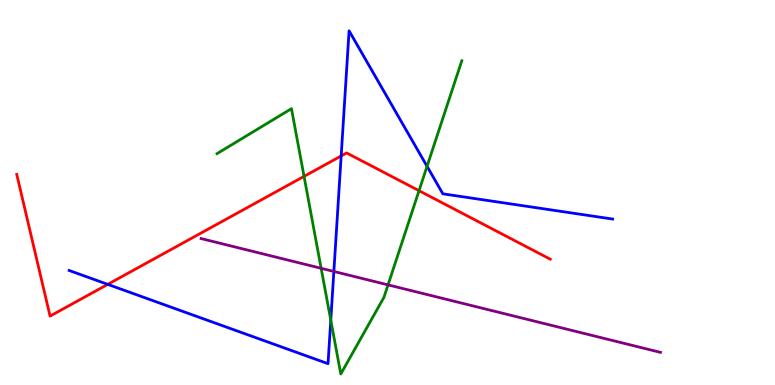[{'lines': ['blue', 'red'], 'intersections': [{'x': 1.39, 'y': 2.61}, {'x': 4.4, 'y': 5.95}]}, {'lines': ['green', 'red'], 'intersections': [{'x': 3.92, 'y': 5.42}, {'x': 5.41, 'y': 5.05}]}, {'lines': ['purple', 'red'], 'intersections': []}, {'lines': ['blue', 'green'], 'intersections': [{'x': 4.27, 'y': 1.68}, {'x': 5.51, 'y': 5.68}]}, {'lines': ['blue', 'purple'], 'intersections': [{'x': 4.31, 'y': 2.95}]}, {'lines': ['green', 'purple'], 'intersections': [{'x': 4.14, 'y': 3.03}, {'x': 5.01, 'y': 2.6}]}]